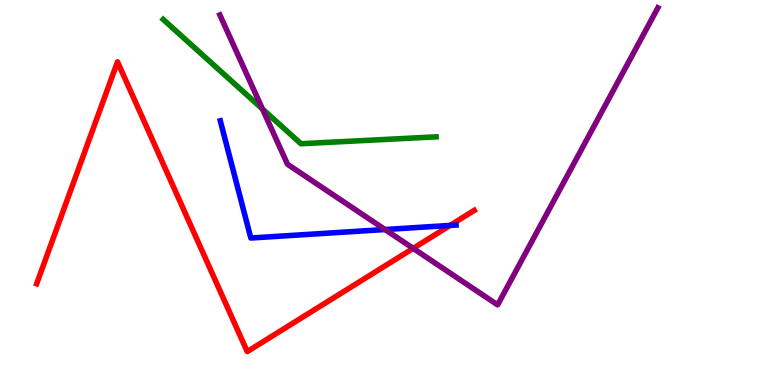[{'lines': ['blue', 'red'], 'intersections': [{'x': 5.81, 'y': 4.15}]}, {'lines': ['green', 'red'], 'intersections': []}, {'lines': ['purple', 'red'], 'intersections': [{'x': 5.33, 'y': 3.55}]}, {'lines': ['blue', 'green'], 'intersections': []}, {'lines': ['blue', 'purple'], 'intersections': [{'x': 4.97, 'y': 4.04}]}, {'lines': ['green', 'purple'], 'intersections': [{'x': 3.39, 'y': 7.17}]}]